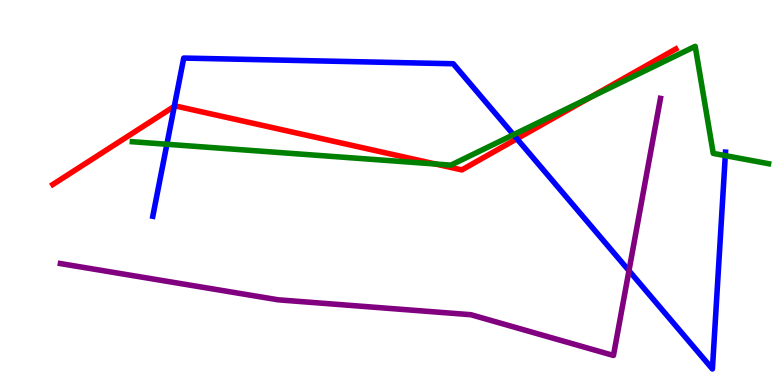[{'lines': ['blue', 'red'], 'intersections': [{'x': 2.25, 'y': 7.24}, {'x': 6.67, 'y': 6.4}]}, {'lines': ['green', 'red'], 'intersections': [{'x': 5.62, 'y': 5.74}, {'x': 7.61, 'y': 7.46}]}, {'lines': ['purple', 'red'], 'intersections': []}, {'lines': ['blue', 'green'], 'intersections': [{'x': 2.15, 'y': 6.25}, {'x': 6.63, 'y': 6.5}, {'x': 9.36, 'y': 5.96}]}, {'lines': ['blue', 'purple'], 'intersections': [{'x': 8.12, 'y': 2.97}]}, {'lines': ['green', 'purple'], 'intersections': []}]